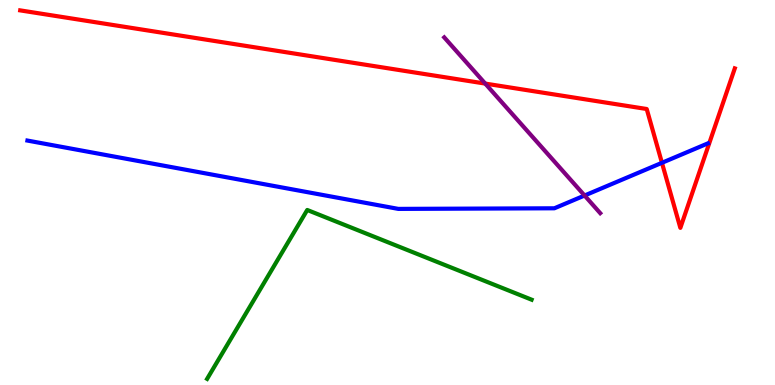[{'lines': ['blue', 'red'], 'intersections': [{'x': 8.54, 'y': 5.77}]}, {'lines': ['green', 'red'], 'intersections': []}, {'lines': ['purple', 'red'], 'intersections': [{'x': 6.26, 'y': 7.83}]}, {'lines': ['blue', 'green'], 'intersections': []}, {'lines': ['blue', 'purple'], 'intersections': [{'x': 7.54, 'y': 4.92}]}, {'lines': ['green', 'purple'], 'intersections': []}]